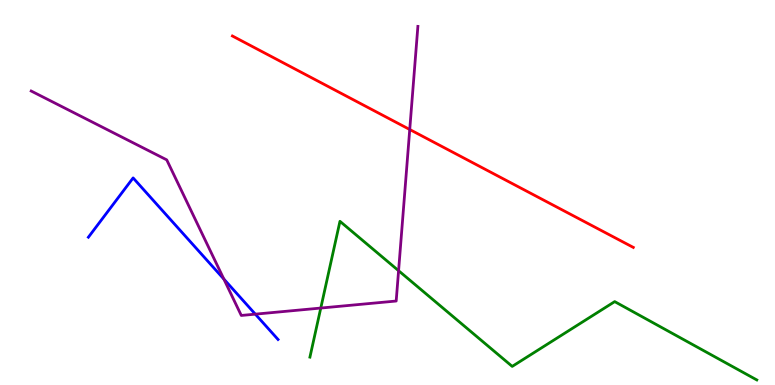[{'lines': ['blue', 'red'], 'intersections': []}, {'lines': ['green', 'red'], 'intersections': []}, {'lines': ['purple', 'red'], 'intersections': [{'x': 5.29, 'y': 6.64}]}, {'lines': ['blue', 'green'], 'intersections': []}, {'lines': ['blue', 'purple'], 'intersections': [{'x': 2.89, 'y': 2.75}, {'x': 3.29, 'y': 1.84}]}, {'lines': ['green', 'purple'], 'intersections': [{'x': 4.14, 'y': 2.0}, {'x': 5.14, 'y': 2.97}]}]